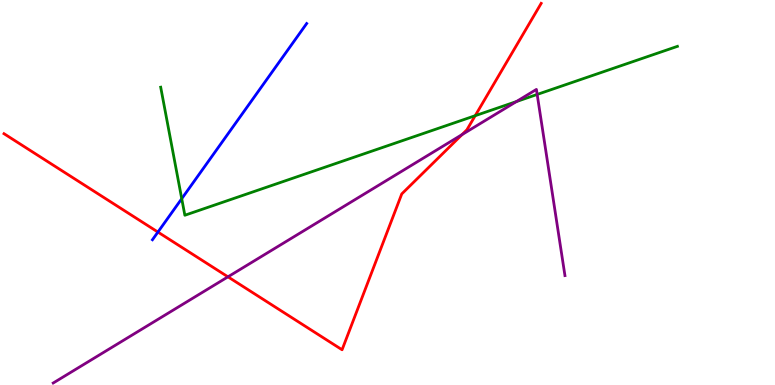[{'lines': ['blue', 'red'], 'intersections': [{'x': 2.04, 'y': 3.97}]}, {'lines': ['green', 'red'], 'intersections': [{'x': 6.13, 'y': 6.99}]}, {'lines': ['purple', 'red'], 'intersections': [{'x': 2.94, 'y': 2.81}, {'x': 5.96, 'y': 6.5}]}, {'lines': ['blue', 'green'], 'intersections': [{'x': 2.34, 'y': 4.84}]}, {'lines': ['blue', 'purple'], 'intersections': []}, {'lines': ['green', 'purple'], 'intersections': [{'x': 6.66, 'y': 7.36}, {'x': 6.93, 'y': 7.55}]}]